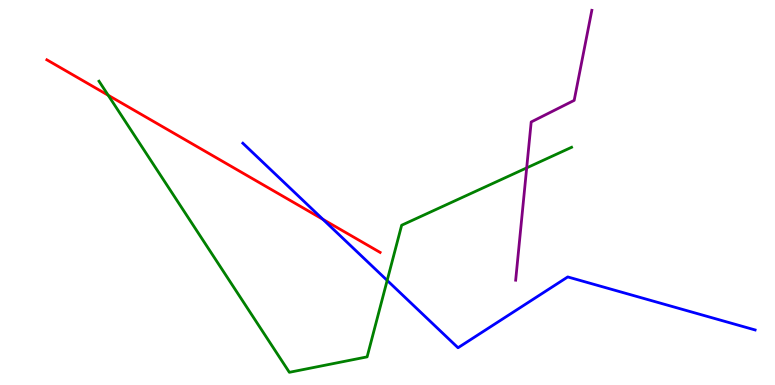[{'lines': ['blue', 'red'], 'intersections': [{'x': 4.17, 'y': 4.3}]}, {'lines': ['green', 'red'], 'intersections': [{'x': 1.4, 'y': 7.53}]}, {'lines': ['purple', 'red'], 'intersections': []}, {'lines': ['blue', 'green'], 'intersections': [{'x': 5.0, 'y': 2.72}]}, {'lines': ['blue', 'purple'], 'intersections': []}, {'lines': ['green', 'purple'], 'intersections': [{'x': 6.8, 'y': 5.64}]}]